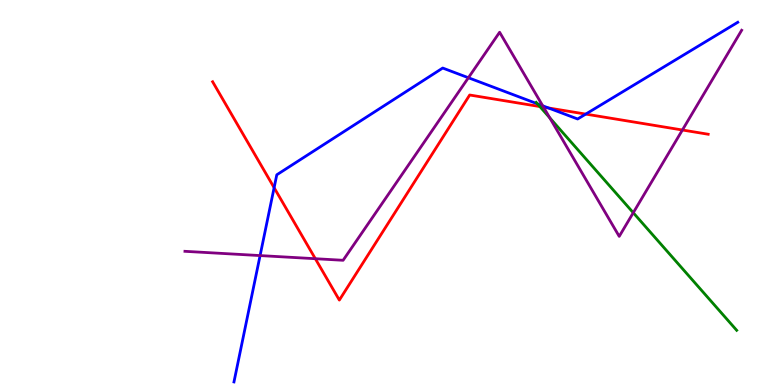[{'lines': ['blue', 'red'], 'intersections': [{'x': 3.54, 'y': 5.12}, {'x': 7.08, 'y': 7.2}, {'x': 7.56, 'y': 7.04}]}, {'lines': ['green', 'red'], 'intersections': [{'x': 6.97, 'y': 7.23}]}, {'lines': ['purple', 'red'], 'intersections': [{'x': 4.07, 'y': 3.28}, {'x': 7.01, 'y': 7.22}, {'x': 8.81, 'y': 6.62}]}, {'lines': ['blue', 'green'], 'intersections': [{'x': 6.93, 'y': 7.3}]}, {'lines': ['blue', 'purple'], 'intersections': [{'x': 3.36, 'y': 3.36}, {'x': 6.04, 'y': 7.98}, {'x': 7.0, 'y': 7.25}]}, {'lines': ['green', 'purple'], 'intersections': [{'x': 7.09, 'y': 6.94}, {'x': 8.17, 'y': 4.47}]}]